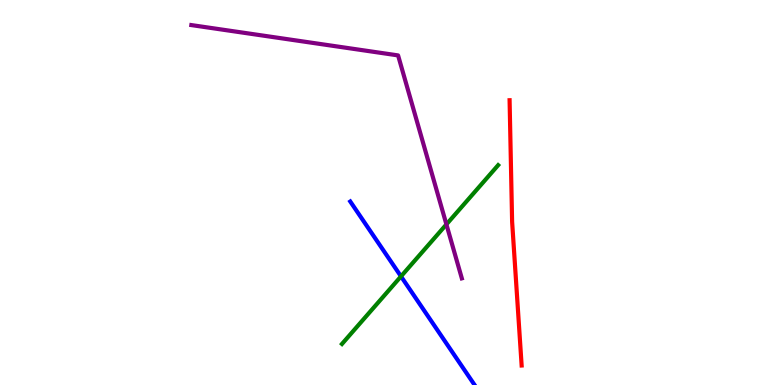[{'lines': ['blue', 'red'], 'intersections': []}, {'lines': ['green', 'red'], 'intersections': []}, {'lines': ['purple', 'red'], 'intersections': []}, {'lines': ['blue', 'green'], 'intersections': [{'x': 5.17, 'y': 2.82}]}, {'lines': ['blue', 'purple'], 'intersections': []}, {'lines': ['green', 'purple'], 'intersections': [{'x': 5.76, 'y': 4.17}]}]